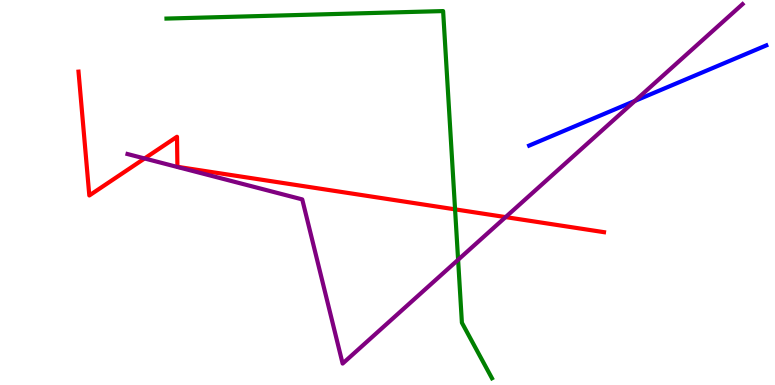[{'lines': ['blue', 'red'], 'intersections': []}, {'lines': ['green', 'red'], 'intersections': [{'x': 5.87, 'y': 4.56}]}, {'lines': ['purple', 'red'], 'intersections': [{'x': 1.87, 'y': 5.88}, {'x': 6.52, 'y': 4.36}]}, {'lines': ['blue', 'green'], 'intersections': []}, {'lines': ['blue', 'purple'], 'intersections': [{'x': 8.19, 'y': 7.38}]}, {'lines': ['green', 'purple'], 'intersections': [{'x': 5.91, 'y': 3.25}]}]